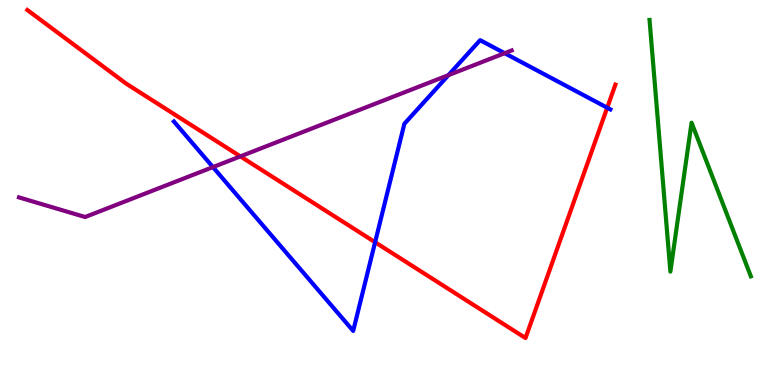[{'lines': ['blue', 'red'], 'intersections': [{'x': 4.84, 'y': 3.71}, {'x': 7.83, 'y': 7.2}]}, {'lines': ['green', 'red'], 'intersections': []}, {'lines': ['purple', 'red'], 'intersections': [{'x': 3.1, 'y': 5.94}]}, {'lines': ['blue', 'green'], 'intersections': []}, {'lines': ['blue', 'purple'], 'intersections': [{'x': 2.75, 'y': 5.66}, {'x': 5.79, 'y': 8.05}, {'x': 6.51, 'y': 8.62}]}, {'lines': ['green', 'purple'], 'intersections': []}]